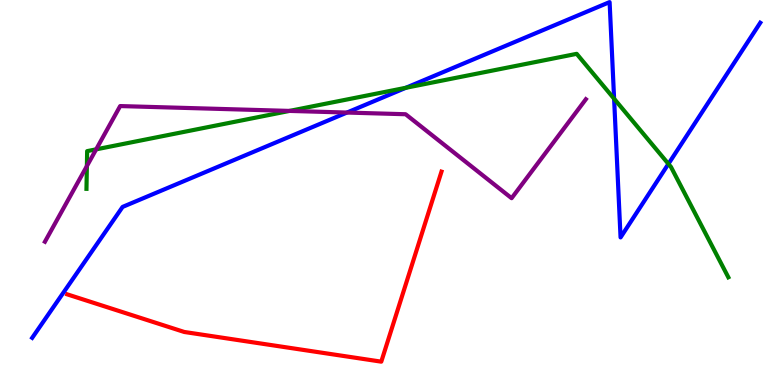[{'lines': ['blue', 'red'], 'intersections': []}, {'lines': ['green', 'red'], 'intersections': []}, {'lines': ['purple', 'red'], 'intersections': []}, {'lines': ['blue', 'green'], 'intersections': [{'x': 5.24, 'y': 7.72}, {'x': 7.92, 'y': 7.44}, {'x': 8.62, 'y': 5.74}]}, {'lines': ['blue', 'purple'], 'intersections': [{'x': 4.48, 'y': 7.08}]}, {'lines': ['green', 'purple'], 'intersections': [{'x': 1.12, 'y': 5.69}, {'x': 1.24, 'y': 6.12}, {'x': 3.74, 'y': 7.12}]}]